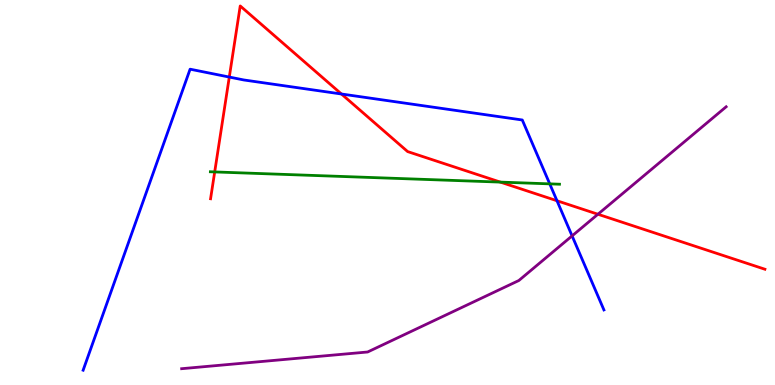[{'lines': ['blue', 'red'], 'intersections': [{'x': 2.96, 'y': 8.0}, {'x': 4.41, 'y': 7.56}, {'x': 7.19, 'y': 4.79}]}, {'lines': ['green', 'red'], 'intersections': [{'x': 2.77, 'y': 5.53}, {'x': 6.46, 'y': 5.27}]}, {'lines': ['purple', 'red'], 'intersections': [{'x': 7.72, 'y': 4.44}]}, {'lines': ['blue', 'green'], 'intersections': [{'x': 7.09, 'y': 5.22}]}, {'lines': ['blue', 'purple'], 'intersections': [{'x': 7.38, 'y': 3.87}]}, {'lines': ['green', 'purple'], 'intersections': []}]